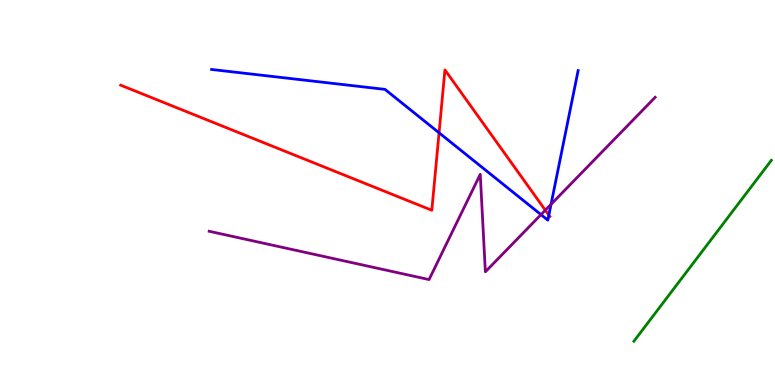[{'lines': ['blue', 'red'], 'intersections': [{'x': 5.67, 'y': 6.55}, {'x': 7.08, 'y': 4.41}]}, {'lines': ['green', 'red'], 'intersections': []}, {'lines': ['purple', 'red'], 'intersections': [{'x': 7.04, 'y': 4.54}]}, {'lines': ['blue', 'green'], 'intersections': []}, {'lines': ['blue', 'purple'], 'intersections': [{'x': 6.98, 'y': 4.43}, {'x': 7.11, 'y': 4.69}]}, {'lines': ['green', 'purple'], 'intersections': []}]